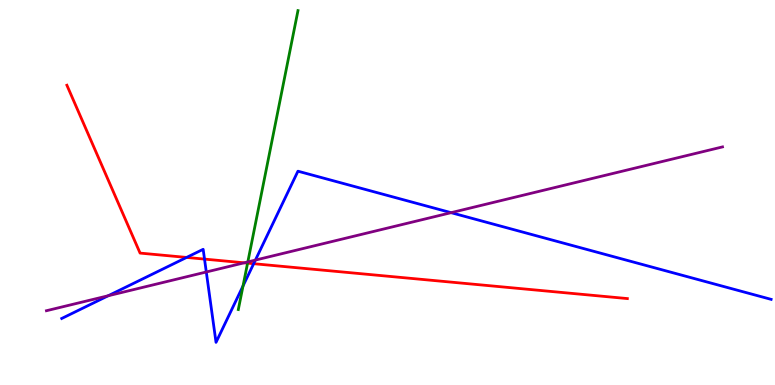[{'lines': ['blue', 'red'], 'intersections': [{'x': 2.41, 'y': 3.31}, {'x': 2.64, 'y': 3.27}, {'x': 3.27, 'y': 3.15}]}, {'lines': ['green', 'red'], 'intersections': [{'x': 3.19, 'y': 3.17}]}, {'lines': ['purple', 'red'], 'intersections': [{'x': 3.15, 'y': 3.17}]}, {'lines': ['blue', 'green'], 'intersections': [{'x': 3.14, 'y': 2.57}]}, {'lines': ['blue', 'purple'], 'intersections': [{'x': 1.4, 'y': 2.32}, {'x': 2.66, 'y': 2.94}, {'x': 3.3, 'y': 3.24}, {'x': 5.82, 'y': 4.48}]}, {'lines': ['green', 'purple'], 'intersections': [{'x': 3.2, 'y': 3.2}]}]